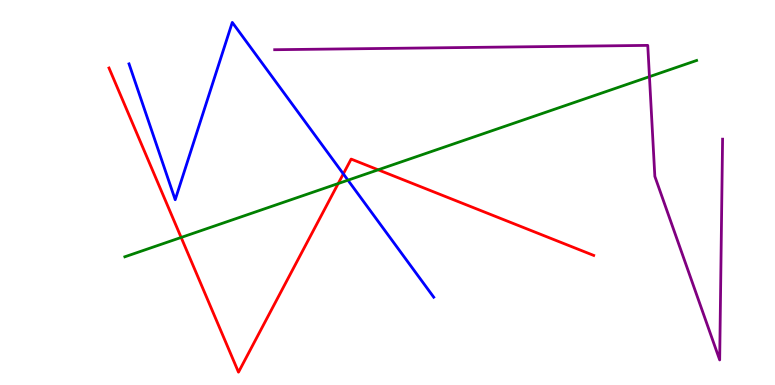[{'lines': ['blue', 'red'], 'intersections': [{'x': 4.43, 'y': 5.48}]}, {'lines': ['green', 'red'], 'intersections': [{'x': 2.34, 'y': 3.83}, {'x': 4.36, 'y': 5.23}, {'x': 4.88, 'y': 5.59}]}, {'lines': ['purple', 'red'], 'intersections': []}, {'lines': ['blue', 'green'], 'intersections': [{'x': 4.49, 'y': 5.32}]}, {'lines': ['blue', 'purple'], 'intersections': []}, {'lines': ['green', 'purple'], 'intersections': [{'x': 8.38, 'y': 8.01}]}]